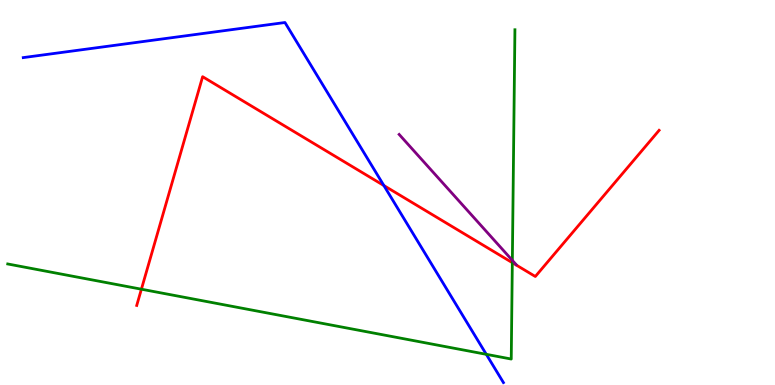[{'lines': ['blue', 'red'], 'intersections': [{'x': 4.95, 'y': 5.18}]}, {'lines': ['green', 'red'], 'intersections': [{'x': 1.82, 'y': 2.49}, {'x': 6.61, 'y': 3.18}]}, {'lines': ['purple', 'red'], 'intersections': []}, {'lines': ['blue', 'green'], 'intersections': [{'x': 6.27, 'y': 0.797}]}, {'lines': ['blue', 'purple'], 'intersections': []}, {'lines': ['green', 'purple'], 'intersections': [{'x': 6.61, 'y': 3.24}]}]